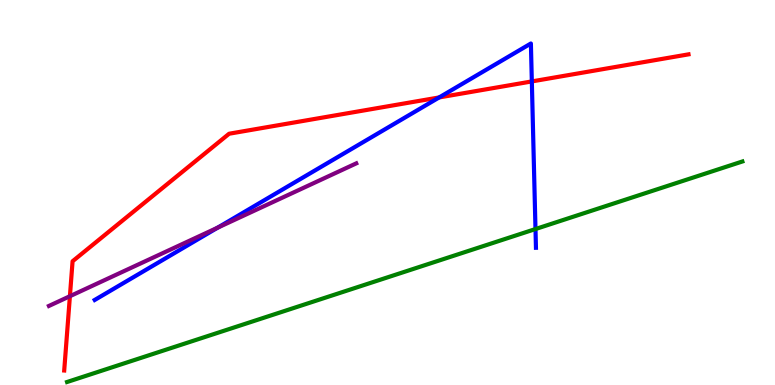[{'lines': ['blue', 'red'], 'intersections': [{'x': 5.67, 'y': 7.47}, {'x': 6.86, 'y': 7.89}]}, {'lines': ['green', 'red'], 'intersections': []}, {'lines': ['purple', 'red'], 'intersections': [{'x': 0.902, 'y': 2.31}]}, {'lines': ['blue', 'green'], 'intersections': [{'x': 6.91, 'y': 4.05}]}, {'lines': ['blue', 'purple'], 'intersections': [{'x': 2.81, 'y': 4.09}]}, {'lines': ['green', 'purple'], 'intersections': []}]